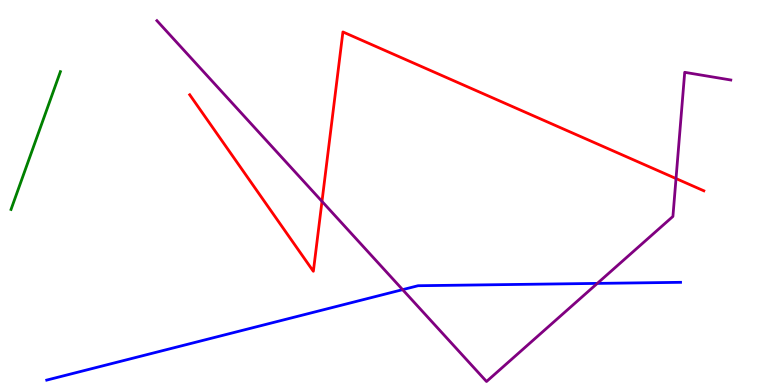[{'lines': ['blue', 'red'], 'intersections': []}, {'lines': ['green', 'red'], 'intersections': []}, {'lines': ['purple', 'red'], 'intersections': [{'x': 4.15, 'y': 4.77}, {'x': 8.72, 'y': 5.36}]}, {'lines': ['blue', 'green'], 'intersections': []}, {'lines': ['blue', 'purple'], 'intersections': [{'x': 5.19, 'y': 2.48}, {'x': 7.71, 'y': 2.64}]}, {'lines': ['green', 'purple'], 'intersections': []}]